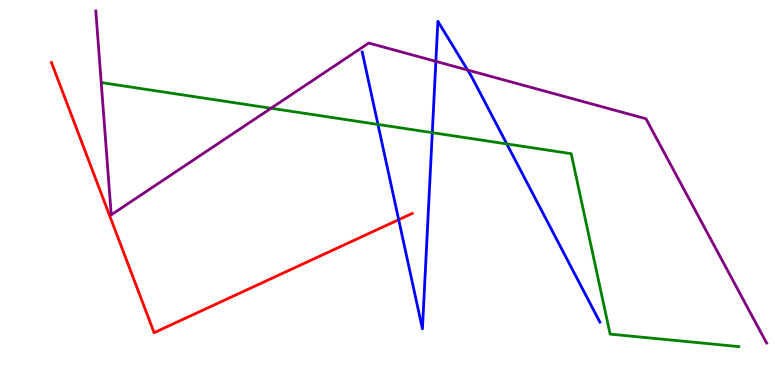[{'lines': ['blue', 'red'], 'intersections': [{'x': 5.14, 'y': 4.29}]}, {'lines': ['green', 'red'], 'intersections': []}, {'lines': ['purple', 'red'], 'intersections': []}, {'lines': ['blue', 'green'], 'intersections': [{'x': 4.88, 'y': 6.77}, {'x': 5.58, 'y': 6.55}, {'x': 6.54, 'y': 6.26}]}, {'lines': ['blue', 'purple'], 'intersections': [{'x': 5.62, 'y': 8.41}, {'x': 6.03, 'y': 8.18}]}, {'lines': ['green', 'purple'], 'intersections': [{'x': 3.5, 'y': 7.19}]}]